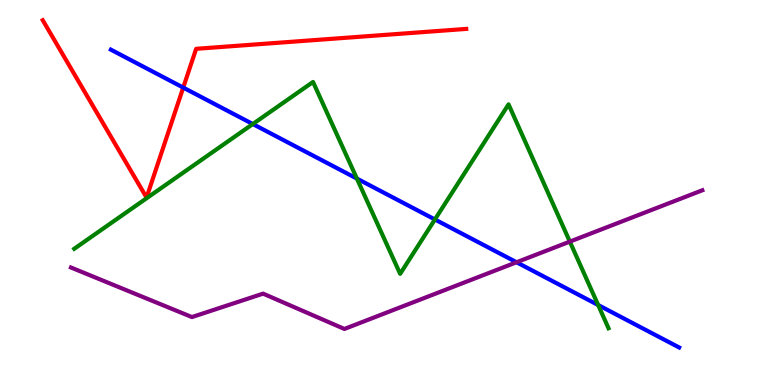[{'lines': ['blue', 'red'], 'intersections': [{'x': 2.36, 'y': 7.73}]}, {'lines': ['green', 'red'], 'intersections': []}, {'lines': ['purple', 'red'], 'intersections': []}, {'lines': ['blue', 'green'], 'intersections': [{'x': 3.26, 'y': 6.78}, {'x': 4.61, 'y': 5.36}, {'x': 5.61, 'y': 4.3}, {'x': 7.72, 'y': 2.08}]}, {'lines': ['blue', 'purple'], 'intersections': [{'x': 6.67, 'y': 3.19}]}, {'lines': ['green', 'purple'], 'intersections': [{'x': 7.35, 'y': 3.72}]}]